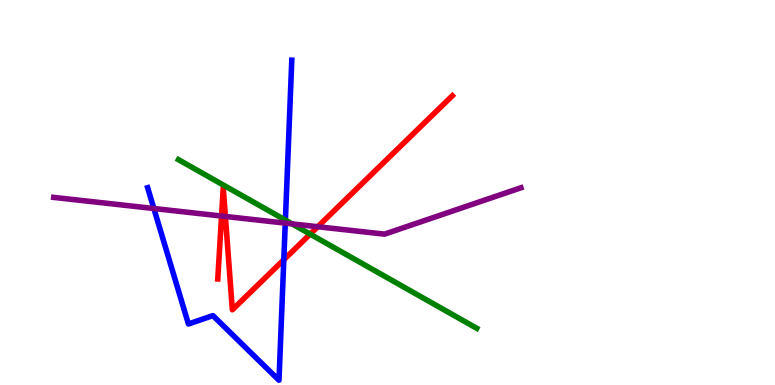[{'lines': ['blue', 'red'], 'intersections': [{'x': 3.66, 'y': 3.25}]}, {'lines': ['green', 'red'], 'intersections': [{'x': 4.0, 'y': 3.92}]}, {'lines': ['purple', 'red'], 'intersections': [{'x': 2.86, 'y': 4.39}, {'x': 2.91, 'y': 4.38}, {'x': 4.1, 'y': 4.11}]}, {'lines': ['blue', 'green'], 'intersections': [{'x': 3.68, 'y': 4.28}]}, {'lines': ['blue', 'purple'], 'intersections': [{'x': 1.99, 'y': 4.58}, {'x': 3.68, 'y': 4.2}]}, {'lines': ['green', 'purple'], 'intersections': [{'x': 3.77, 'y': 4.19}]}]